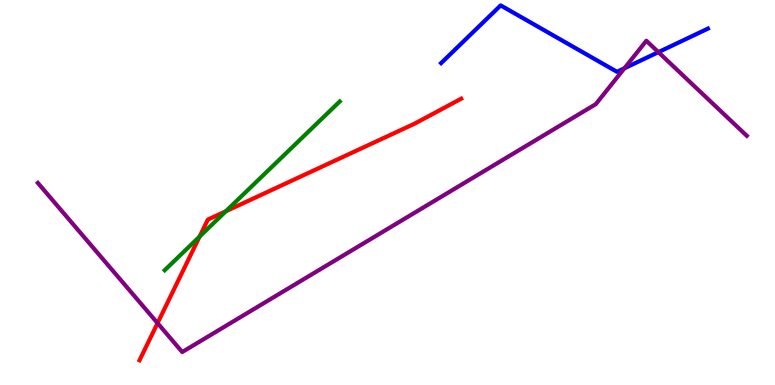[{'lines': ['blue', 'red'], 'intersections': []}, {'lines': ['green', 'red'], 'intersections': [{'x': 2.58, 'y': 3.86}, {'x': 2.91, 'y': 4.51}]}, {'lines': ['purple', 'red'], 'intersections': [{'x': 2.03, 'y': 1.61}]}, {'lines': ['blue', 'green'], 'intersections': []}, {'lines': ['blue', 'purple'], 'intersections': [{'x': 8.06, 'y': 8.23}, {'x': 8.5, 'y': 8.65}]}, {'lines': ['green', 'purple'], 'intersections': []}]